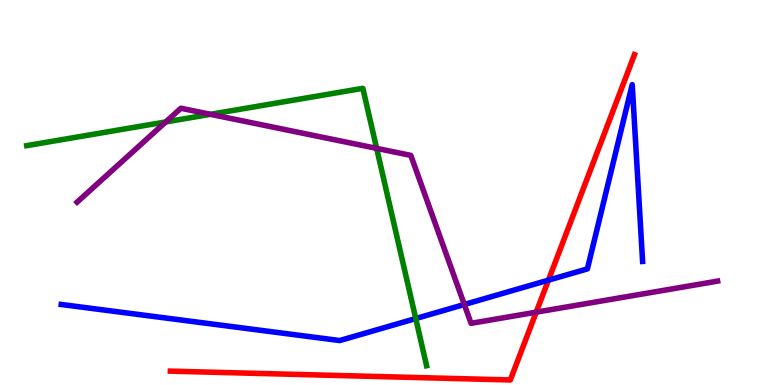[{'lines': ['blue', 'red'], 'intersections': [{'x': 7.08, 'y': 2.72}]}, {'lines': ['green', 'red'], 'intersections': []}, {'lines': ['purple', 'red'], 'intersections': [{'x': 6.92, 'y': 1.89}]}, {'lines': ['blue', 'green'], 'intersections': [{'x': 5.36, 'y': 1.73}]}, {'lines': ['blue', 'purple'], 'intersections': [{'x': 5.99, 'y': 2.09}]}, {'lines': ['green', 'purple'], 'intersections': [{'x': 2.14, 'y': 6.83}, {'x': 2.72, 'y': 7.03}, {'x': 4.86, 'y': 6.15}]}]